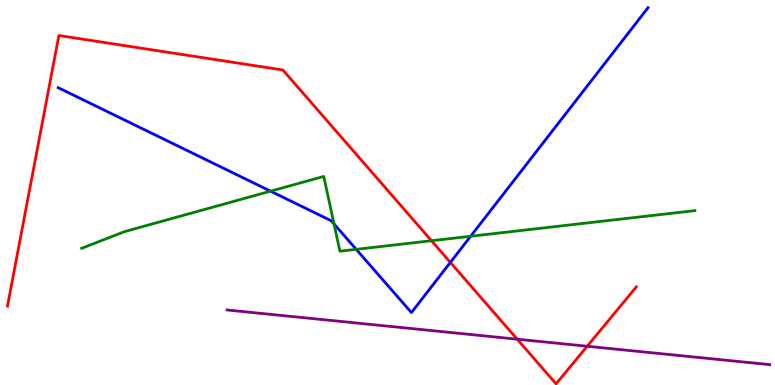[{'lines': ['blue', 'red'], 'intersections': [{'x': 5.81, 'y': 3.18}]}, {'lines': ['green', 'red'], 'intersections': [{'x': 5.57, 'y': 3.75}]}, {'lines': ['purple', 'red'], 'intersections': [{'x': 6.67, 'y': 1.19}, {'x': 7.58, 'y': 1.01}]}, {'lines': ['blue', 'green'], 'intersections': [{'x': 3.49, 'y': 5.03}, {'x': 4.31, 'y': 4.18}, {'x': 4.6, 'y': 3.52}, {'x': 6.07, 'y': 3.86}]}, {'lines': ['blue', 'purple'], 'intersections': []}, {'lines': ['green', 'purple'], 'intersections': []}]